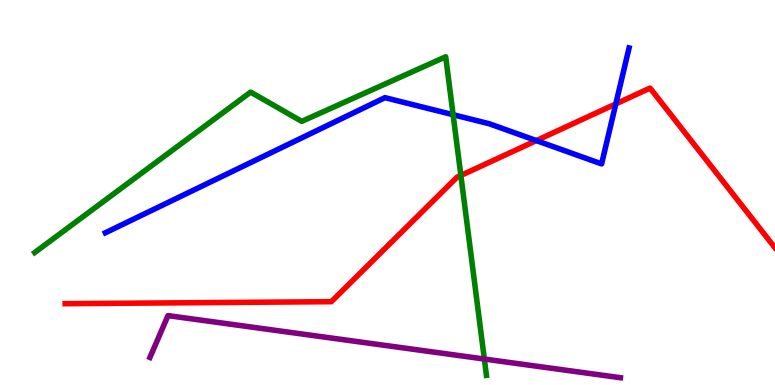[{'lines': ['blue', 'red'], 'intersections': [{'x': 6.92, 'y': 6.35}, {'x': 7.95, 'y': 7.3}]}, {'lines': ['green', 'red'], 'intersections': [{'x': 5.95, 'y': 5.44}]}, {'lines': ['purple', 'red'], 'intersections': []}, {'lines': ['blue', 'green'], 'intersections': [{'x': 5.85, 'y': 7.02}]}, {'lines': ['blue', 'purple'], 'intersections': []}, {'lines': ['green', 'purple'], 'intersections': [{'x': 6.25, 'y': 0.674}]}]